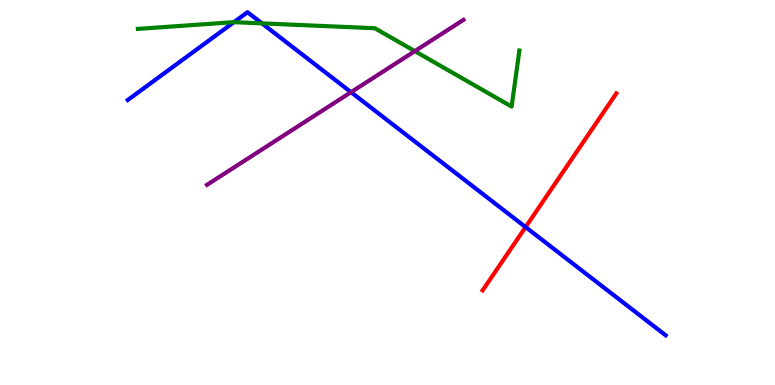[{'lines': ['blue', 'red'], 'intersections': [{'x': 6.78, 'y': 4.1}]}, {'lines': ['green', 'red'], 'intersections': []}, {'lines': ['purple', 'red'], 'intersections': []}, {'lines': ['blue', 'green'], 'intersections': [{'x': 3.02, 'y': 9.42}, {'x': 3.38, 'y': 9.39}]}, {'lines': ['blue', 'purple'], 'intersections': [{'x': 4.53, 'y': 7.61}]}, {'lines': ['green', 'purple'], 'intersections': [{'x': 5.35, 'y': 8.67}]}]